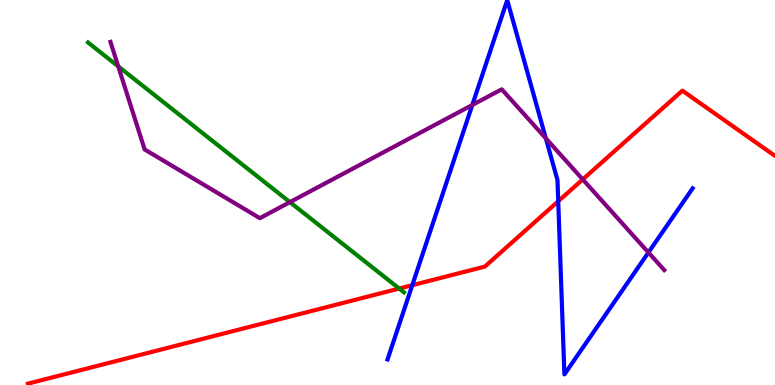[{'lines': ['blue', 'red'], 'intersections': [{'x': 5.32, 'y': 2.59}, {'x': 7.2, 'y': 4.77}]}, {'lines': ['green', 'red'], 'intersections': [{'x': 5.15, 'y': 2.51}]}, {'lines': ['purple', 'red'], 'intersections': [{'x': 7.52, 'y': 5.34}]}, {'lines': ['blue', 'green'], 'intersections': []}, {'lines': ['blue', 'purple'], 'intersections': [{'x': 6.09, 'y': 7.27}, {'x': 7.04, 'y': 6.41}, {'x': 8.37, 'y': 3.44}]}, {'lines': ['green', 'purple'], 'intersections': [{'x': 1.53, 'y': 8.28}, {'x': 3.74, 'y': 4.75}]}]